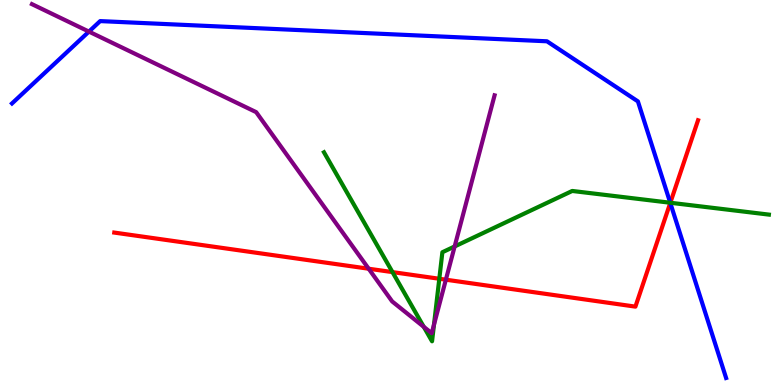[{'lines': ['blue', 'red'], 'intersections': [{'x': 8.65, 'y': 4.73}]}, {'lines': ['green', 'red'], 'intersections': [{'x': 5.06, 'y': 2.93}, {'x': 5.67, 'y': 2.76}, {'x': 8.65, 'y': 4.73}]}, {'lines': ['purple', 'red'], 'intersections': [{'x': 4.76, 'y': 3.02}, {'x': 5.75, 'y': 2.74}]}, {'lines': ['blue', 'green'], 'intersections': [{'x': 8.65, 'y': 4.73}]}, {'lines': ['blue', 'purple'], 'intersections': [{'x': 1.15, 'y': 9.18}]}, {'lines': ['green', 'purple'], 'intersections': [{'x': 5.47, 'y': 1.51}, {'x': 5.6, 'y': 1.57}, {'x': 5.87, 'y': 3.6}]}]